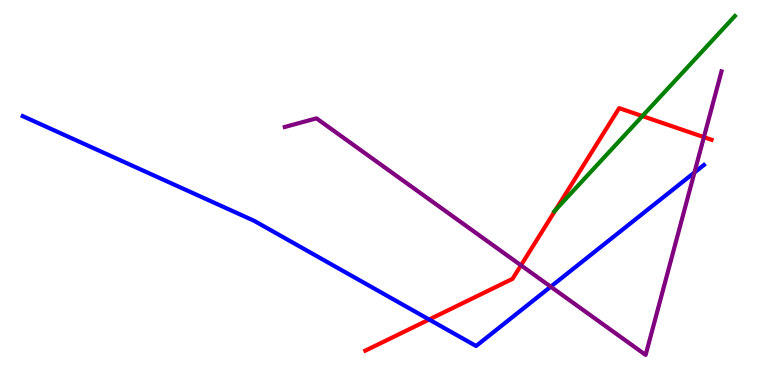[{'lines': ['blue', 'red'], 'intersections': [{'x': 5.54, 'y': 1.7}]}, {'lines': ['green', 'red'], 'intersections': [{'x': 7.17, 'y': 4.55}, {'x': 8.29, 'y': 6.98}]}, {'lines': ['purple', 'red'], 'intersections': [{'x': 6.72, 'y': 3.11}, {'x': 9.08, 'y': 6.44}]}, {'lines': ['blue', 'green'], 'intersections': []}, {'lines': ['blue', 'purple'], 'intersections': [{'x': 7.11, 'y': 2.55}, {'x': 8.96, 'y': 5.52}]}, {'lines': ['green', 'purple'], 'intersections': []}]